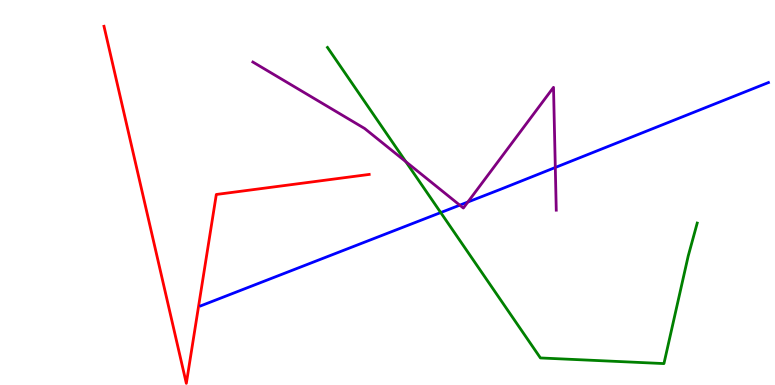[{'lines': ['blue', 'red'], 'intersections': []}, {'lines': ['green', 'red'], 'intersections': []}, {'lines': ['purple', 'red'], 'intersections': []}, {'lines': ['blue', 'green'], 'intersections': [{'x': 5.69, 'y': 4.48}]}, {'lines': ['blue', 'purple'], 'intersections': [{'x': 5.93, 'y': 4.67}, {'x': 6.04, 'y': 4.75}, {'x': 7.17, 'y': 5.65}]}, {'lines': ['green', 'purple'], 'intersections': [{'x': 5.24, 'y': 5.8}]}]